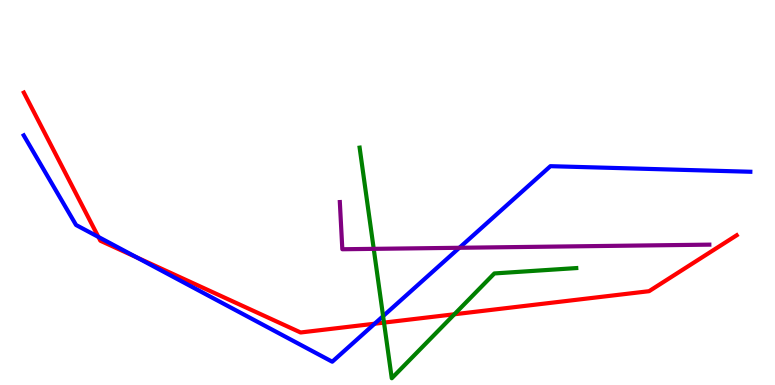[{'lines': ['blue', 'red'], 'intersections': [{'x': 1.27, 'y': 3.85}, {'x': 1.77, 'y': 3.31}, {'x': 4.83, 'y': 1.59}]}, {'lines': ['green', 'red'], 'intersections': [{'x': 4.95, 'y': 1.62}, {'x': 5.86, 'y': 1.84}]}, {'lines': ['purple', 'red'], 'intersections': []}, {'lines': ['blue', 'green'], 'intersections': [{'x': 4.94, 'y': 1.79}]}, {'lines': ['blue', 'purple'], 'intersections': [{'x': 5.93, 'y': 3.56}]}, {'lines': ['green', 'purple'], 'intersections': [{'x': 4.82, 'y': 3.54}]}]